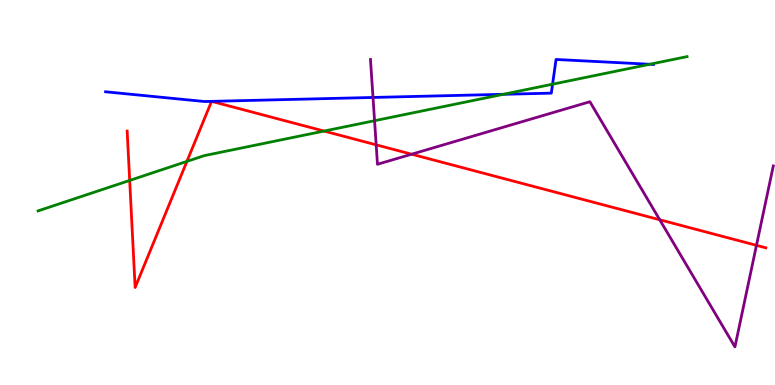[{'lines': ['blue', 'red'], 'intersections': [{'x': 2.73, 'y': 7.37}, {'x': 2.73, 'y': 7.37}]}, {'lines': ['green', 'red'], 'intersections': [{'x': 1.67, 'y': 5.31}, {'x': 2.41, 'y': 5.81}, {'x': 4.18, 'y': 6.6}]}, {'lines': ['purple', 'red'], 'intersections': [{'x': 4.85, 'y': 6.24}, {'x': 5.31, 'y': 5.99}, {'x': 8.51, 'y': 4.29}, {'x': 9.76, 'y': 3.63}]}, {'lines': ['blue', 'green'], 'intersections': [{'x': 6.49, 'y': 7.55}, {'x': 7.13, 'y': 7.81}, {'x': 8.38, 'y': 8.33}]}, {'lines': ['blue', 'purple'], 'intersections': [{'x': 4.81, 'y': 7.47}]}, {'lines': ['green', 'purple'], 'intersections': [{'x': 4.83, 'y': 6.86}]}]